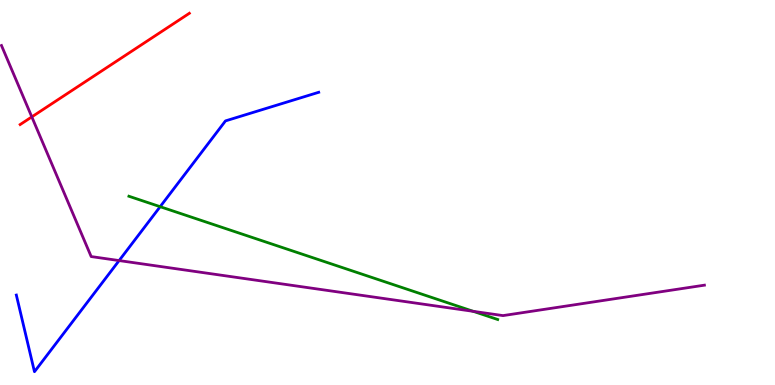[{'lines': ['blue', 'red'], 'intersections': []}, {'lines': ['green', 'red'], 'intersections': []}, {'lines': ['purple', 'red'], 'intersections': [{'x': 0.41, 'y': 6.96}]}, {'lines': ['blue', 'green'], 'intersections': [{'x': 2.07, 'y': 4.63}]}, {'lines': ['blue', 'purple'], 'intersections': [{'x': 1.54, 'y': 3.23}]}, {'lines': ['green', 'purple'], 'intersections': [{'x': 6.11, 'y': 1.91}]}]